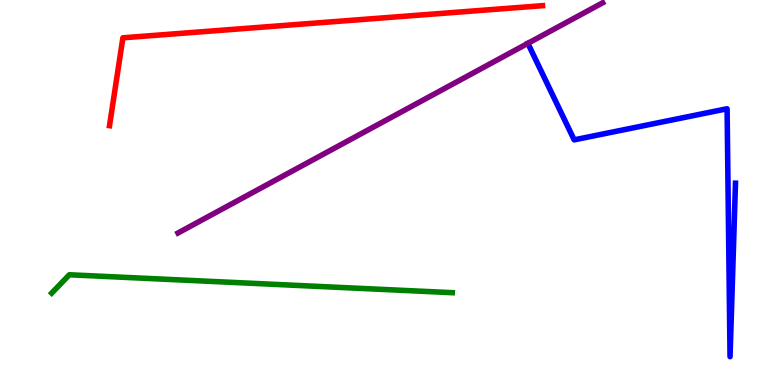[{'lines': ['blue', 'red'], 'intersections': []}, {'lines': ['green', 'red'], 'intersections': []}, {'lines': ['purple', 'red'], 'intersections': []}, {'lines': ['blue', 'green'], 'intersections': []}, {'lines': ['blue', 'purple'], 'intersections': []}, {'lines': ['green', 'purple'], 'intersections': []}]